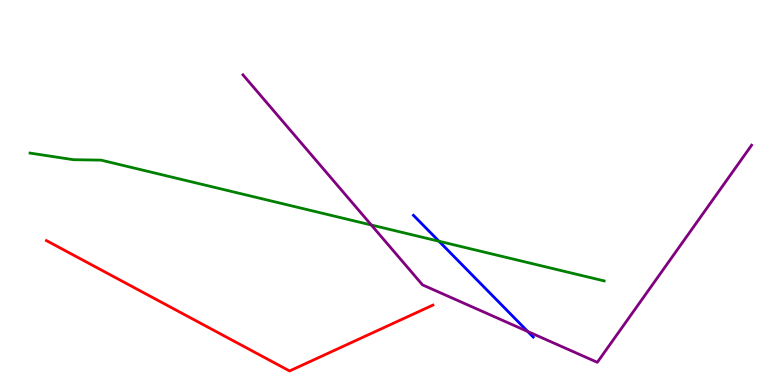[{'lines': ['blue', 'red'], 'intersections': []}, {'lines': ['green', 'red'], 'intersections': []}, {'lines': ['purple', 'red'], 'intersections': []}, {'lines': ['blue', 'green'], 'intersections': [{'x': 5.66, 'y': 3.73}]}, {'lines': ['blue', 'purple'], 'intersections': [{'x': 6.81, 'y': 1.39}]}, {'lines': ['green', 'purple'], 'intersections': [{'x': 4.79, 'y': 4.16}]}]